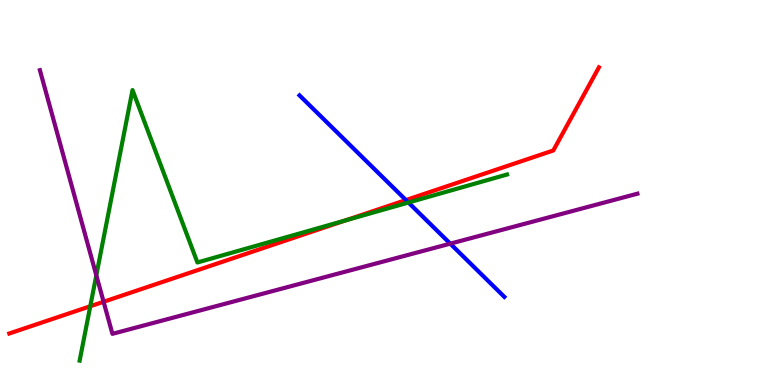[{'lines': ['blue', 'red'], 'intersections': [{'x': 5.24, 'y': 4.8}]}, {'lines': ['green', 'red'], 'intersections': [{'x': 1.16, 'y': 2.05}, {'x': 4.45, 'y': 4.27}]}, {'lines': ['purple', 'red'], 'intersections': [{'x': 1.34, 'y': 2.16}]}, {'lines': ['blue', 'green'], 'intersections': [{'x': 5.27, 'y': 4.74}]}, {'lines': ['blue', 'purple'], 'intersections': [{'x': 5.81, 'y': 3.67}]}, {'lines': ['green', 'purple'], 'intersections': [{'x': 1.24, 'y': 2.85}]}]